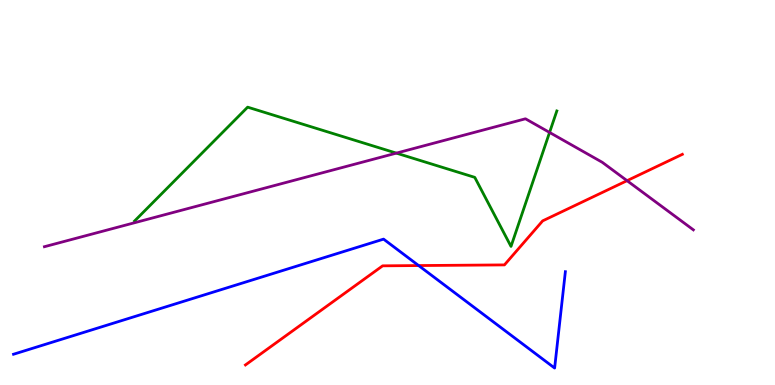[{'lines': ['blue', 'red'], 'intersections': [{'x': 5.4, 'y': 3.1}]}, {'lines': ['green', 'red'], 'intersections': []}, {'lines': ['purple', 'red'], 'intersections': [{'x': 8.09, 'y': 5.31}]}, {'lines': ['blue', 'green'], 'intersections': []}, {'lines': ['blue', 'purple'], 'intersections': []}, {'lines': ['green', 'purple'], 'intersections': [{'x': 5.11, 'y': 6.02}, {'x': 7.09, 'y': 6.56}]}]